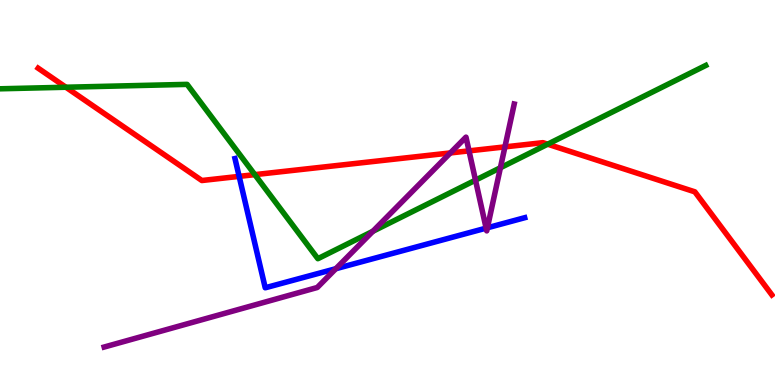[{'lines': ['blue', 'red'], 'intersections': [{'x': 3.09, 'y': 5.42}]}, {'lines': ['green', 'red'], 'intersections': [{'x': 0.85, 'y': 7.73}, {'x': 3.29, 'y': 5.46}, {'x': 7.07, 'y': 6.25}]}, {'lines': ['purple', 'red'], 'intersections': [{'x': 5.81, 'y': 6.03}, {'x': 6.05, 'y': 6.08}, {'x': 6.52, 'y': 6.18}]}, {'lines': ['blue', 'green'], 'intersections': []}, {'lines': ['blue', 'purple'], 'intersections': [{'x': 4.33, 'y': 3.02}, {'x': 6.27, 'y': 4.07}, {'x': 6.29, 'y': 4.08}]}, {'lines': ['green', 'purple'], 'intersections': [{'x': 4.81, 'y': 3.99}, {'x': 6.14, 'y': 5.32}, {'x': 6.46, 'y': 5.64}]}]